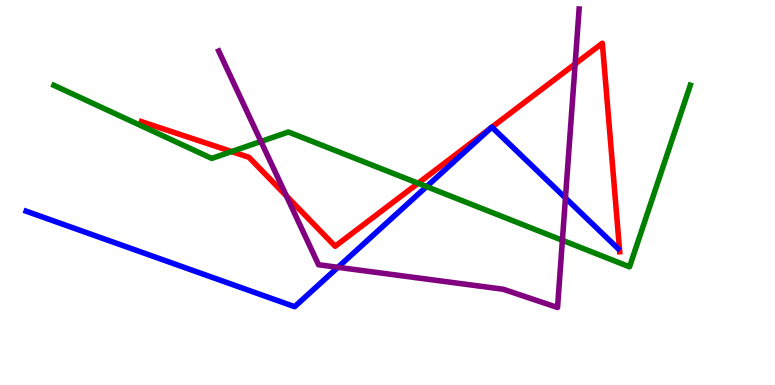[{'lines': ['blue', 'red'], 'intersections': [{'x': 6.34, 'y': 6.69}, {'x': 6.35, 'y': 6.7}]}, {'lines': ['green', 'red'], 'intersections': [{'x': 2.99, 'y': 6.06}, {'x': 5.39, 'y': 5.24}]}, {'lines': ['purple', 'red'], 'intersections': [{'x': 3.7, 'y': 4.91}, {'x': 7.42, 'y': 8.34}]}, {'lines': ['blue', 'green'], 'intersections': [{'x': 5.5, 'y': 5.15}]}, {'lines': ['blue', 'purple'], 'intersections': [{'x': 4.36, 'y': 3.06}, {'x': 7.3, 'y': 4.86}]}, {'lines': ['green', 'purple'], 'intersections': [{'x': 3.37, 'y': 6.33}, {'x': 7.26, 'y': 3.76}]}]